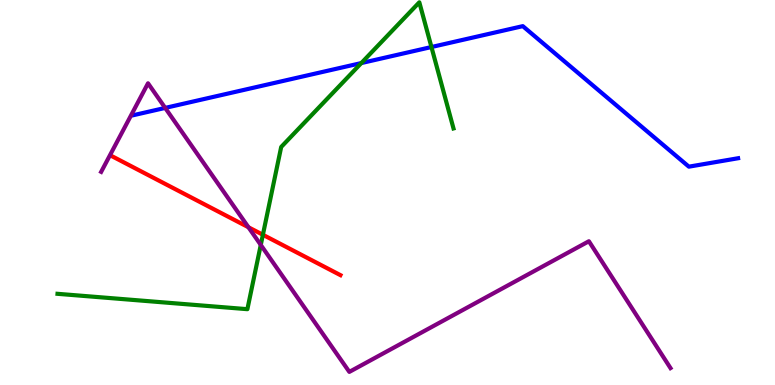[{'lines': ['blue', 'red'], 'intersections': []}, {'lines': ['green', 'red'], 'intersections': [{'x': 3.39, 'y': 3.9}]}, {'lines': ['purple', 'red'], 'intersections': [{'x': 3.21, 'y': 4.1}]}, {'lines': ['blue', 'green'], 'intersections': [{'x': 4.66, 'y': 8.36}, {'x': 5.57, 'y': 8.78}]}, {'lines': ['blue', 'purple'], 'intersections': [{'x': 2.13, 'y': 7.2}]}, {'lines': ['green', 'purple'], 'intersections': [{'x': 3.36, 'y': 3.64}]}]